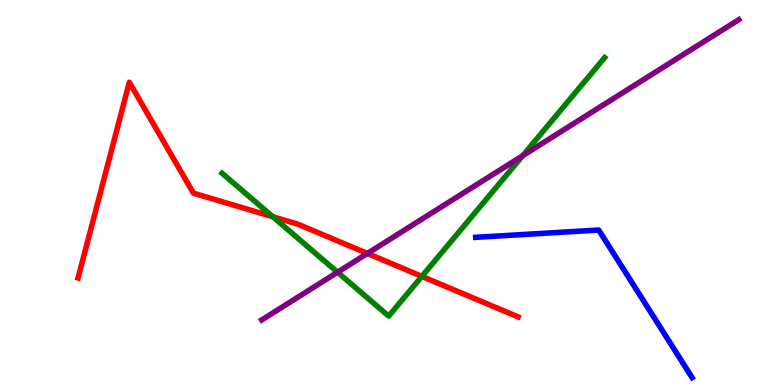[{'lines': ['blue', 'red'], 'intersections': []}, {'lines': ['green', 'red'], 'intersections': [{'x': 3.52, 'y': 4.37}, {'x': 5.44, 'y': 2.82}]}, {'lines': ['purple', 'red'], 'intersections': [{'x': 4.74, 'y': 3.42}]}, {'lines': ['blue', 'green'], 'intersections': []}, {'lines': ['blue', 'purple'], 'intersections': []}, {'lines': ['green', 'purple'], 'intersections': [{'x': 4.36, 'y': 2.93}, {'x': 6.74, 'y': 5.96}]}]